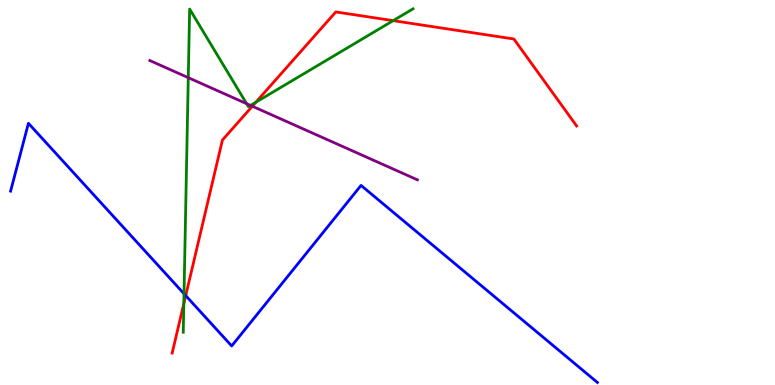[{'lines': ['blue', 'red'], 'intersections': [{'x': 2.4, 'y': 2.32}]}, {'lines': ['green', 'red'], 'intersections': [{'x': 2.37, 'y': 2.11}, {'x': 3.3, 'y': 7.34}, {'x': 5.07, 'y': 9.46}]}, {'lines': ['purple', 'red'], 'intersections': [{'x': 3.26, 'y': 7.24}]}, {'lines': ['blue', 'green'], 'intersections': [{'x': 2.37, 'y': 2.37}]}, {'lines': ['blue', 'purple'], 'intersections': []}, {'lines': ['green', 'purple'], 'intersections': [{'x': 2.43, 'y': 7.98}, {'x': 3.18, 'y': 7.31}, {'x': 3.23, 'y': 7.26}]}]